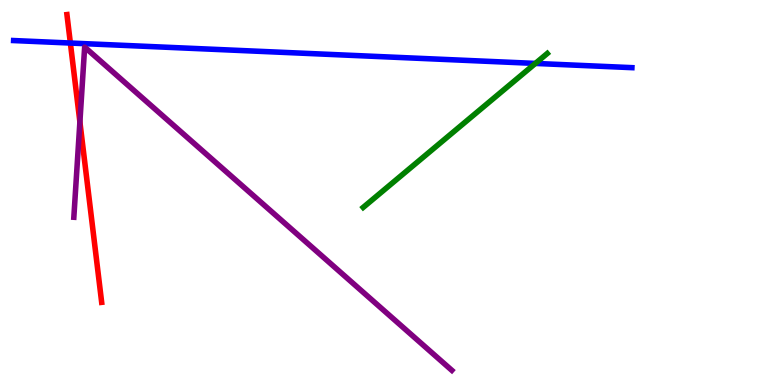[{'lines': ['blue', 'red'], 'intersections': [{'x': 0.908, 'y': 8.88}]}, {'lines': ['green', 'red'], 'intersections': []}, {'lines': ['purple', 'red'], 'intersections': [{'x': 1.03, 'y': 6.83}]}, {'lines': ['blue', 'green'], 'intersections': [{'x': 6.91, 'y': 8.35}]}, {'lines': ['blue', 'purple'], 'intersections': []}, {'lines': ['green', 'purple'], 'intersections': []}]